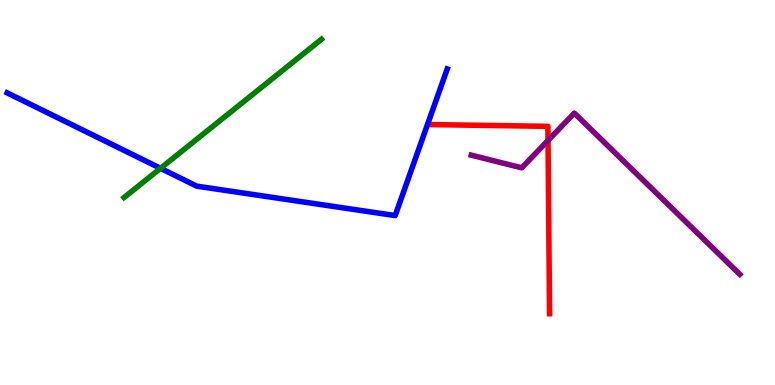[{'lines': ['blue', 'red'], 'intersections': []}, {'lines': ['green', 'red'], 'intersections': []}, {'lines': ['purple', 'red'], 'intersections': [{'x': 7.07, 'y': 6.35}]}, {'lines': ['blue', 'green'], 'intersections': [{'x': 2.07, 'y': 5.63}]}, {'lines': ['blue', 'purple'], 'intersections': []}, {'lines': ['green', 'purple'], 'intersections': []}]